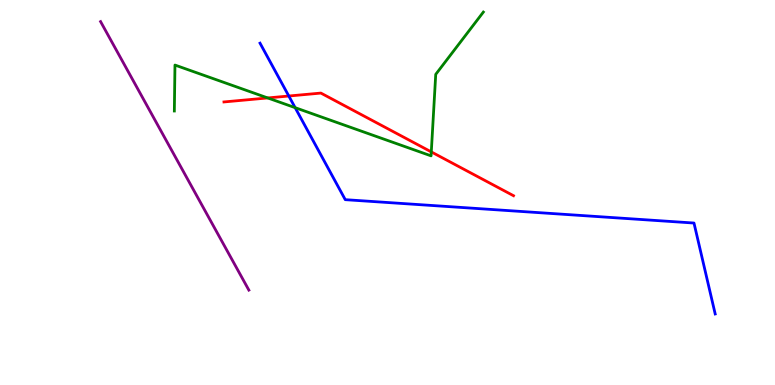[{'lines': ['blue', 'red'], 'intersections': [{'x': 3.73, 'y': 7.51}]}, {'lines': ['green', 'red'], 'intersections': [{'x': 3.45, 'y': 7.46}, {'x': 5.57, 'y': 6.05}]}, {'lines': ['purple', 'red'], 'intersections': []}, {'lines': ['blue', 'green'], 'intersections': [{'x': 3.81, 'y': 7.2}]}, {'lines': ['blue', 'purple'], 'intersections': []}, {'lines': ['green', 'purple'], 'intersections': []}]